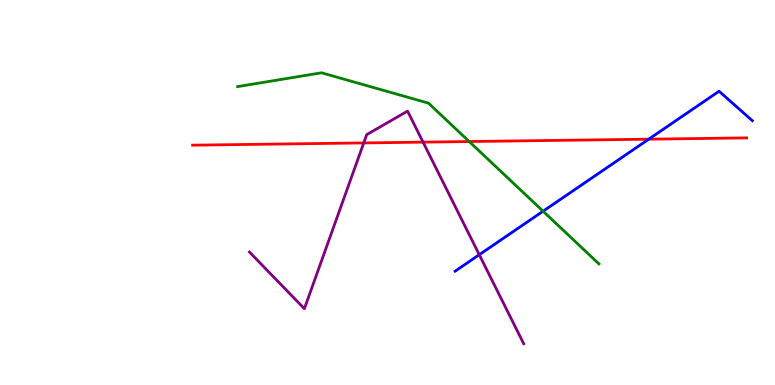[{'lines': ['blue', 'red'], 'intersections': [{'x': 8.37, 'y': 6.39}]}, {'lines': ['green', 'red'], 'intersections': [{'x': 6.05, 'y': 6.32}]}, {'lines': ['purple', 'red'], 'intersections': [{'x': 4.69, 'y': 6.29}, {'x': 5.46, 'y': 6.31}]}, {'lines': ['blue', 'green'], 'intersections': [{'x': 7.01, 'y': 4.51}]}, {'lines': ['blue', 'purple'], 'intersections': [{'x': 6.18, 'y': 3.38}]}, {'lines': ['green', 'purple'], 'intersections': []}]